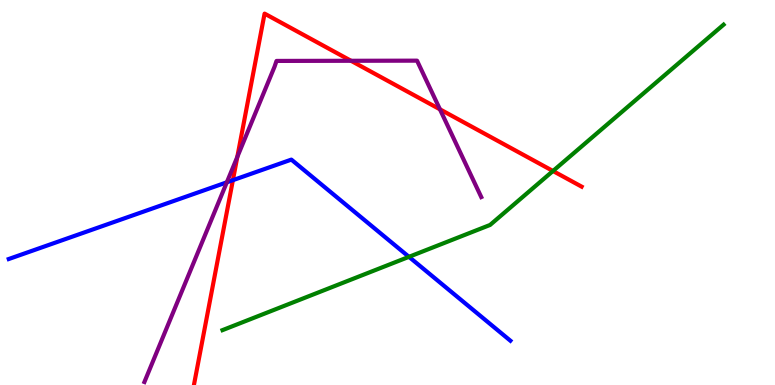[{'lines': ['blue', 'red'], 'intersections': [{'x': 3.01, 'y': 5.32}]}, {'lines': ['green', 'red'], 'intersections': [{'x': 7.14, 'y': 5.56}]}, {'lines': ['purple', 'red'], 'intersections': [{'x': 3.06, 'y': 5.92}, {'x': 4.53, 'y': 8.42}, {'x': 5.68, 'y': 7.16}]}, {'lines': ['blue', 'green'], 'intersections': [{'x': 5.28, 'y': 3.33}]}, {'lines': ['blue', 'purple'], 'intersections': [{'x': 2.93, 'y': 5.26}]}, {'lines': ['green', 'purple'], 'intersections': []}]